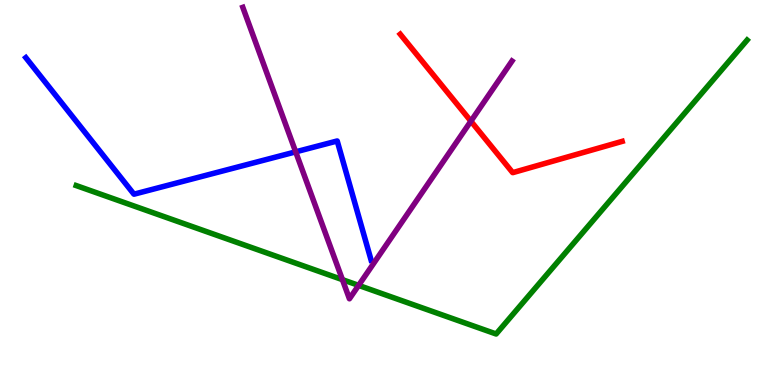[{'lines': ['blue', 'red'], 'intersections': []}, {'lines': ['green', 'red'], 'intersections': []}, {'lines': ['purple', 'red'], 'intersections': [{'x': 6.08, 'y': 6.85}]}, {'lines': ['blue', 'green'], 'intersections': []}, {'lines': ['blue', 'purple'], 'intersections': [{'x': 3.82, 'y': 6.06}]}, {'lines': ['green', 'purple'], 'intersections': [{'x': 4.42, 'y': 2.74}, {'x': 4.63, 'y': 2.59}]}]